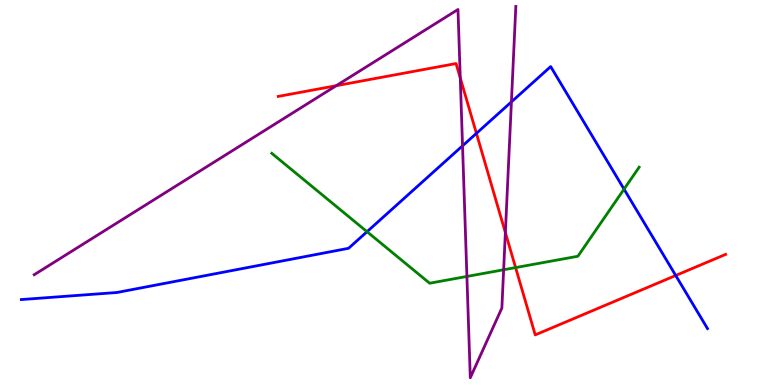[{'lines': ['blue', 'red'], 'intersections': [{'x': 6.15, 'y': 6.54}, {'x': 8.72, 'y': 2.84}]}, {'lines': ['green', 'red'], 'intersections': [{'x': 6.65, 'y': 3.05}]}, {'lines': ['purple', 'red'], 'intersections': [{'x': 4.34, 'y': 7.77}, {'x': 5.94, 'y': 7.97}, {'x': 6.52, 'y': 3.96}]}, {'lines': ['blue', 'green'], 'intersections': [{'x': 4.74, 'y': 3.98}, {'x': 8.05, 'y': 5.09}]}, {'lines': ['blue', 'purple'], 'intersections': [{'x': 5.97, 'y': 6.21}, {'x': 6.6, 'y': 7.35}]}, {'lines': ['green', 'purple'], 'intersections': [{'x': 6.02, 'y': 2.82}, {'x': 6.5, 'y': 2.99}]}]